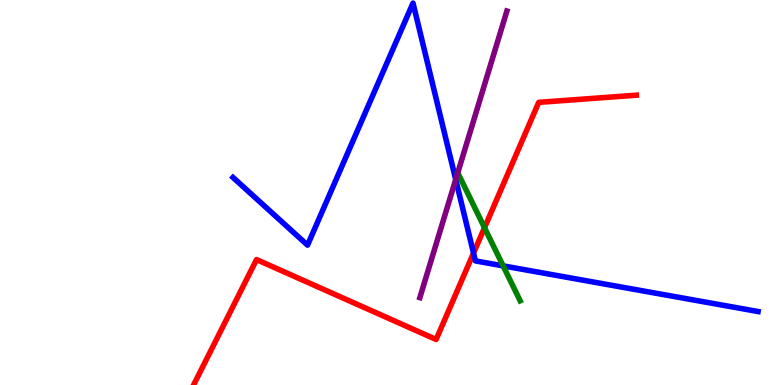[{'lines': ['blue', 'red'], 'intersections': [{'x': 6.11, 'y': 3.43}]}, {'lines': ['green', 'red'], 'intersections': [{'x': 6.25, 'y': 4.09}]}, {'lines': ['purple', 'red'], 'intersections': []}, {'lines': ['blue', 'green'], 'intersections': [{'x': 6.49, 'y': 3.09}]}, {'lines': ['blue', 'purple'], 'intersections': [{'x': 5.88, 'y': 5.34}]}, {'lines': ['green', 'purple'], 'intersections': []}]